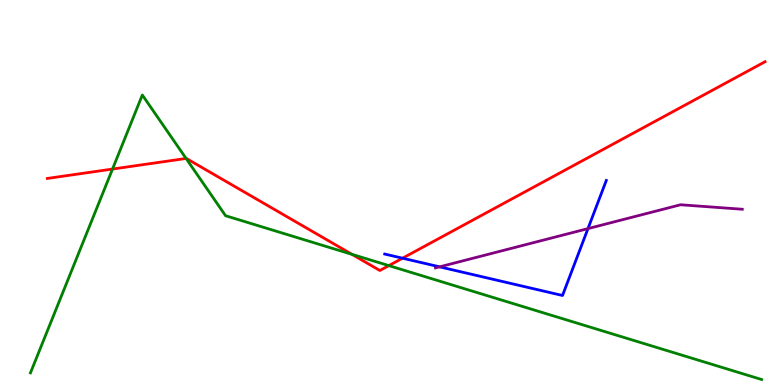[{'lines': ['blue', 'red'], 'intersections': [{'x': 5.19, 'y': 3.29}]}, {'lines': ['green', 'red'], 'intersections': [{'x': 1.45, 'y': 5.61}, {'x': 2.4, 'y': 5.88}, {'x': 4.54, 'y': 3.39}, {'x': 5.02, 'y': 3.1}]}, {'lines': ['purple', 'red'], 'intersections': []}, {'lines': ['blue', 'green'], 'intersections': []}, {'lines': ['blue', 'purple'], 'intersections': [{'x': 5.67, 'y': 3.07}, {'x': 7.59, 'y': 4.06}]}, {'lines': ['green', 'purple'], 'intersections': []}]